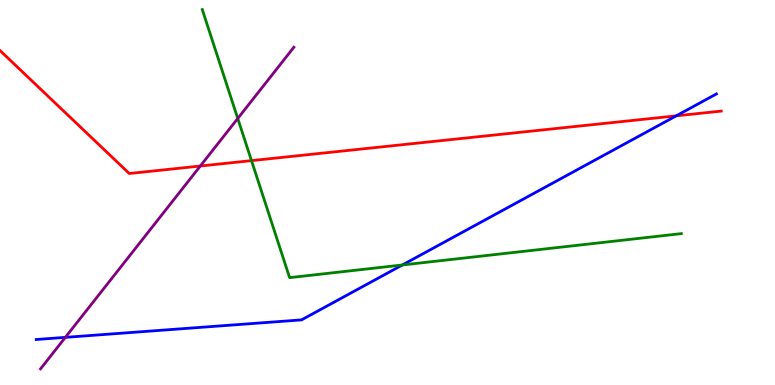[{'lines': ['blue', 'red'], 'intersections': [{'x': 8.73, 'y': 6.99}]}, {'lines': ['green', 'red'], 'intersections': [{'x': 3.25, 'y': 5.83}]}, {'lines': ['purple', 'red'], 'intersections': [{'x': 2.58, 'y': 5.69}]}, {'lines': ['blue', 'green'], 'intersections': [{'x': 5.19, 'y': 3.12}]}, {'lines': ['blue', 'purple'], 'intersections': [{'x': 0.843, 'y': 1.24}]}, {'lines': ['green', 'purple'], 'intersections': [{'x': 3.07, 'y': 6.92}]}]